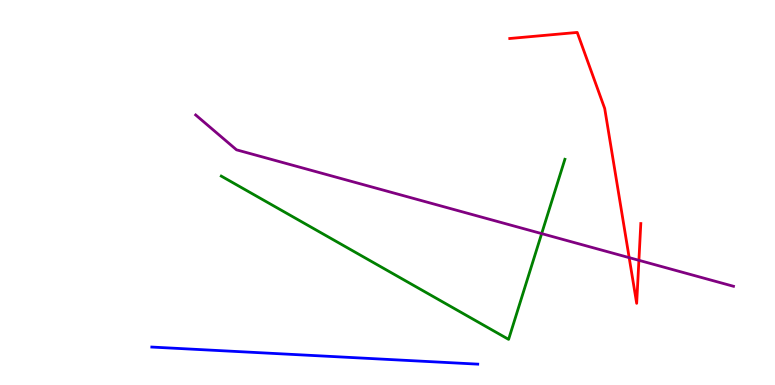[{'lines': ['blue', 'red'], 'intersections': []}, {'lines': ['green', 'red'], 'intersections': []}, {'lines': ['purple', 'red'], 'intersections': [{'x': 8.12, 'y': 3.31}, {'x': 8.24, 'y': 3.24}]}, {'lines': ['blue', 'green'], 'intersections': []}, {'lines': ['blue', 'purple'], 'intersections': []}, {'lines': ['green', 'purple'], 'intersections': [{'x': 6.99, 'y': 3.93}]}]